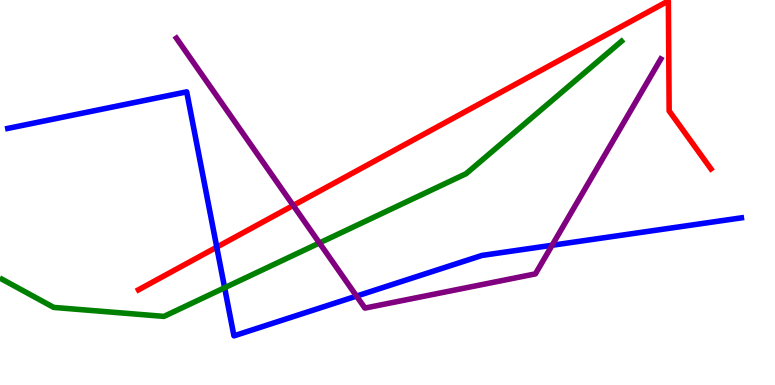[{'lines': ['blue', 'red'], 'intersections': [{'x': 2.8, 'y': 3.58}]}, {'lines': ['green', 'red'], 'intersections': []}, {'lines': ['purple', 'red'], 'intersections': [{'x': 3.78, 'y': 4.66}]}, {'lines': ['blue', 'green'], 'intersections': [{'x': 2.9, 'y': 2.53}]}, {'lines': ['blue', 'purple'], 'intersections': [{'x': 4.6, 'y': 2.31}, {'x': 7.12, 'y': 3.63}]}, {'lines': ['green', 'purple'], 'intersections': [{'x': 4.12, 'y': 3.69}]}]